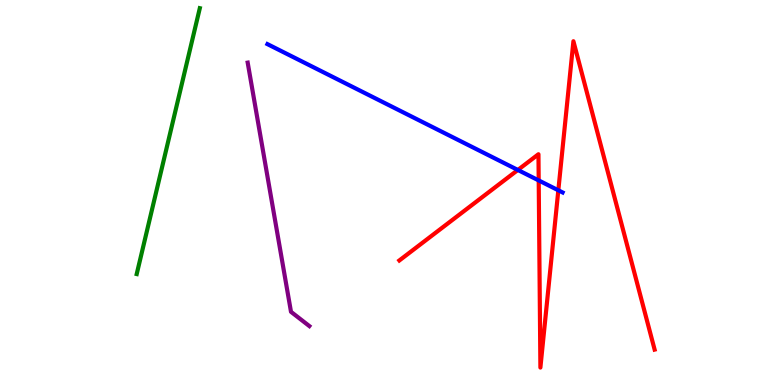[{'lines': ['blue', 'red'], 'intersections': [{'x': 6.68, 'y': 5.59}, {'x': 6.95, 'y': 5.31}, {'x': 7.2, 'y': 5.06}]}, {'lines': ['green', 'red'], 'intersections': []}, {'lines': ['purple', 'red'], 'intersections': []}, {'lines': ['blue', 'green'], 'intersections': []}, {'lines': ['blue', 'purple'], 'intersections': []}, {'lines': ['green', 'purple'], 'intersections': []}]